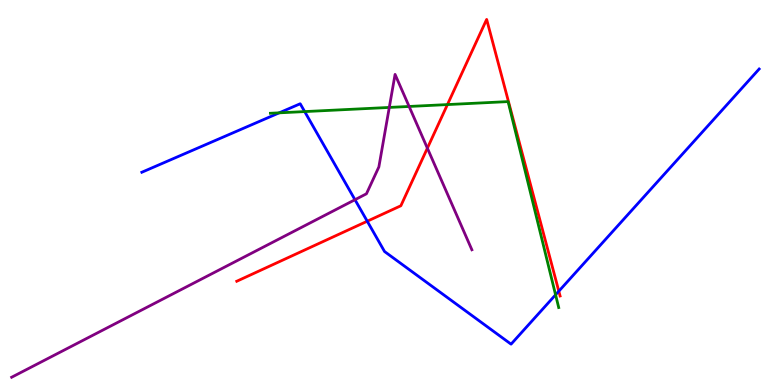[{'lines': ['blue', 'red'], 'intersections': [{'x': 4.74, 'y': 4.25}, {'x': 7.21, 'y': 2.44}]}, {'lines': ['green', 'red'], 'intersections': [{'x': 5.77, 'y': 7.28}]}, {'lines': ['purple', 'red'], 'intersections': [{'x': 5.51, 'y': 6.15}]}, {'lines': ['blue', 'green'], 'intersections': [{'x': 3.6, 'y': 7.07}, {'x': 3.93, 'y': 7.1}, {'x': 7.17, 'y': 2.34}]}, {'lines': ['blue', 'purple'], 'intersections': [{'x': 4.58, 'y': 4.81}]}, {'lines': ['green', 'purple'], 'intersections': [{'x': 5.02, 'y': 7.21}, {'x': 5.28, 'y': 7.23}]}]